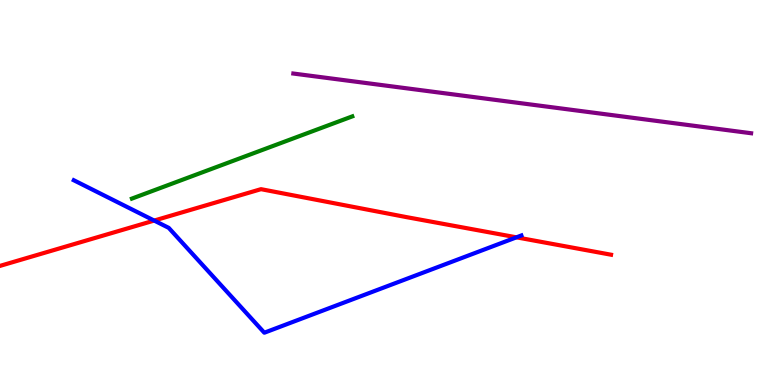[{'lines': ['blue', 'red'], 'intersections': [{'x': 1.99, 'y': 4.27}, {'x': 6.66, 'y': 3.84}]}, {'lines': ['green', 'red'], 'intersections': []}, {'lines': ['purple', 'red'], 'intersections': []}, {'lines': ['blue', 'green'], 'intersections': []}, {'lines': ['blue', 'purple'], 'intersections': []}, {'lines': ['green', 'purple'], 'intersections': []}]